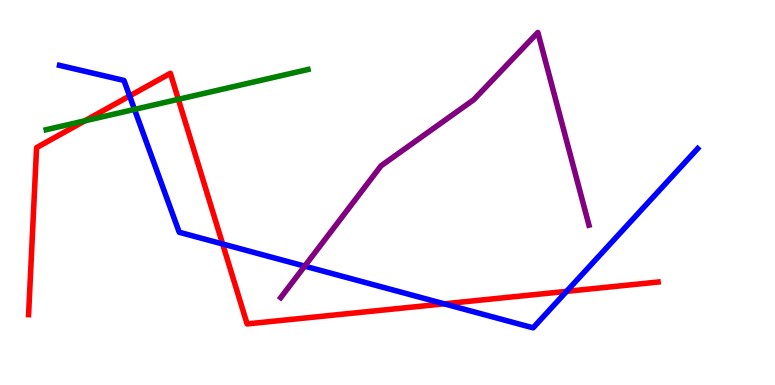[{'lines': ['blue', 'red'], 'intersections': [{'x': 1.67, 'y': 7.51}, {'x': 2.87, 'y': 3.66}, {'x': 5.73, 'y': 2.11}, {'x': 7.31, 'y': 2.43}]}, {'lines': ['green', 'red'], 'intersections': [{'x': 1.09, 'y': 6.86}, {'x': 2.3, 'y': 7.42}]}, {'lines': ['purple', 'red'], 'intersections': []}, {'lines': ['blue', 'green'], 'intersections': [{'x': 1.74, 'y': 7.16}]}, {'lines': ['blue', 'purple'], 'intersections': [{'x': 3.93, 'y': 3.09}]}, {'lines': ['green', 'purple'], 'intersections': []}]